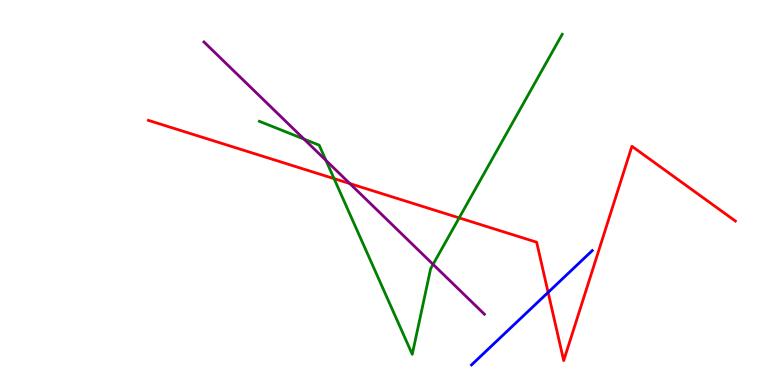[{'lines': ['blue', 'red'], 'intersections': [{'x': 7.07, 'y': 2.41}]}, {'lines': ['green', 'red'], 'intersections': [{'x': 4.31, 'y': 5.36}, {'x': 5.92, 'y': 4.34}]}, {'lines': ['purple', 'red'], 'intersections': [{'x': 4.51, 'y': 5.23}]}, {'lines': ['blue', 'green'], 'intersections': []}, {'lines': ['blue', 'purple'], 'intersections': []}, {'lines': ['green', 'purple'], 'intersections': [{'x': 3.92, 'y': 6.39}, {'x': 4.21, 'y': 5.83}, {'x': 5.59, 'y': 3.13}]}]